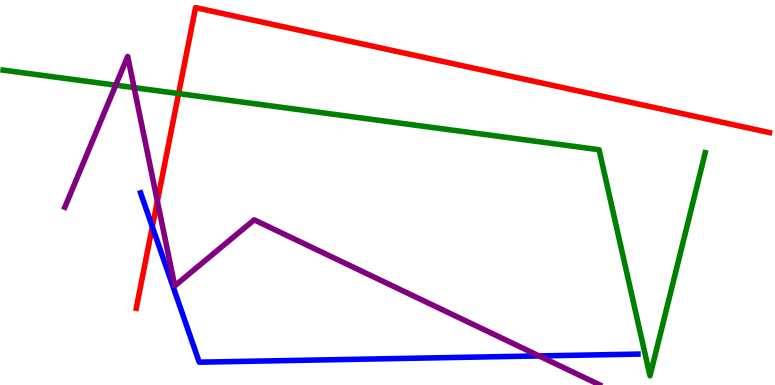[{'lines': ['blue', 'red'], 'intersections': [{'x': 1.97, 'y': 4.11}]}, {'lines': ['green', 'red'], 'intersections': [{'x': 2.3, 'y': 7.57}]}, {'lines': ['purple', 'red'], 'intersections': [{'x': 2.03, 'y': 4.78}]}, {'lines': ['blue', 'green'], 'intersections': []}, {'lines': ['blue', 'purple'], 'intersections': [{'x': 6.96, 'y': 0.755}]}, {'lines': ['green', 'purple'], 'intersections': [{'x': 1.49, 'y': 7.79}, {'x': 1.73, 'y': 7.72}]}]